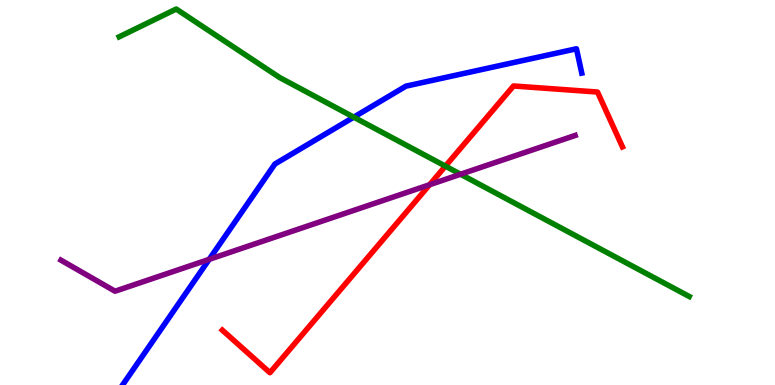[{'lines': ['blue', 'red'], 'intersections': []}, {'lines': ['green', 'red'], 'intersections': [{'x': 5.75, 'y': 5.68}]}, {'lines': ['purple', 'red'], 'intersections': [{'x': 5.54, 'y': 5.2}]}, {'lines': ['blue', 'green'], 'intersections': [{'x': 4.56, 'y': 6.96}]}, {'lines': ['blue', 'purple'], 'intersections': [{'x': 2.7, 'y': 3.26}]}, {'lines': ['green', 'purple'], 'intersections': [{'x': 5.94, 'y': 5.47}]}]